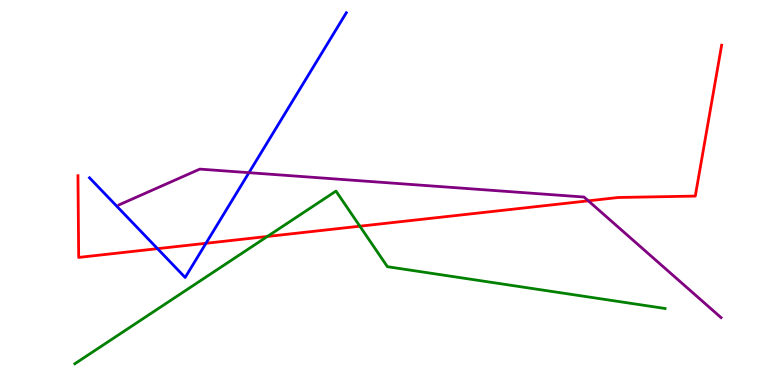[{'lines': ['blue', 'red'], 'intersections': [{'x': 2.03, 'y': 3.54}, {'x': 2.66, 'y': 3.68}]}, {'lines': ['green', 'red'], 'intersections': [{'x': 3.45, 'y': 3.86}, {'x': 4.64, 'y': 4.12}]}, {'lines': ['purple', 'red'], 'intersections': [{'x': 7.59, 'y': 4.78}]}, {'lines': ['blue', 'green'], 'intersections': []}, {'lines': ['blue', 'purple'], 'intersections': [{'x': 3.21, 'y': 5.51}]}, {'lines': ['green', 'purple'], 'intersections': []}]